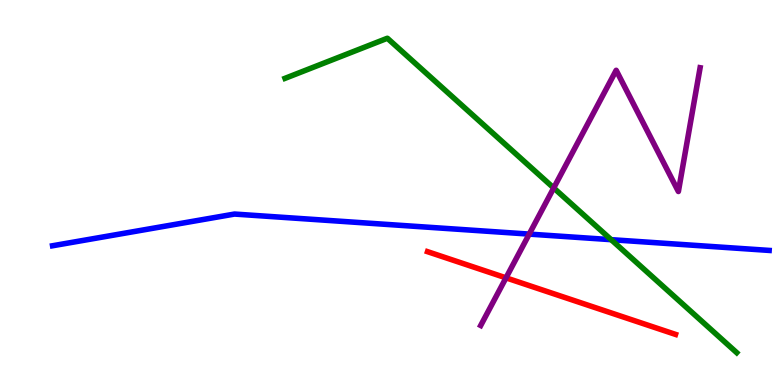[{'lines': ['blue', 'red'], 'intersections': []}, {'lines': ['green', 'red'], 'intersections': []}, {'lines': ['purple', 'red'], 'intersections': [{'x': 6.53, 'y': 2.78}]}, {'lines': ['blue', 'green'], 'intersections': [{'x': 7.89, 'y': 3.77}]}, {'lines': ['blue', 'purple'], 'intersections': [{'x': 6.83, 'y': 3.92}]}, {'lines': ['green', 'purple'], 'intersections': [{'x': 7.14, 'y': 5.12}]}]